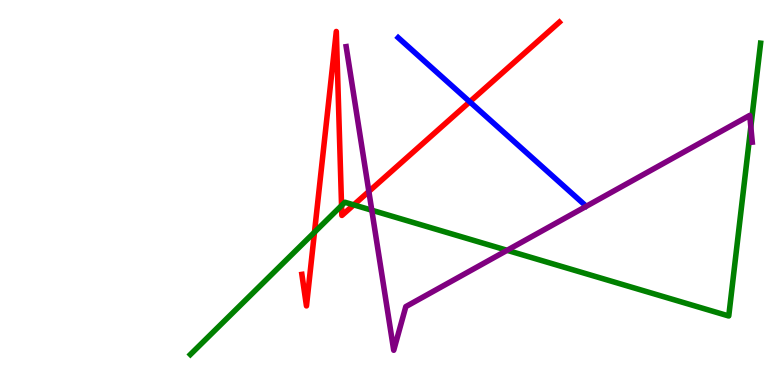[{'lines': ['blue', 'red'], 'intersections': [{'x': 6.06, 'y': 7.36}]}, {'lines': ['green', 'red'], 'intersections': [{'x': 4.06, 'y': 3.97}, {'x': 4.41, 'y': 4.66}, {'x': 4.56, 'y': 4.68}]}, {'lines': ['purple', 'red'], 'intersections': [{'x': 4.76, 'y': 5.03}]}, {'lines': ['blue', 'green'], 'intersections': []}, {'lines': ['blue', 'purple'], 'intersections': []}, {'lines': ['green', 'purple'], 'intersections': [{'x': 4.8, 'y': 4.54}, {'x': 6.54, 'y': 3.5}, {'x': 9.69, 'y': 6.7}]}]